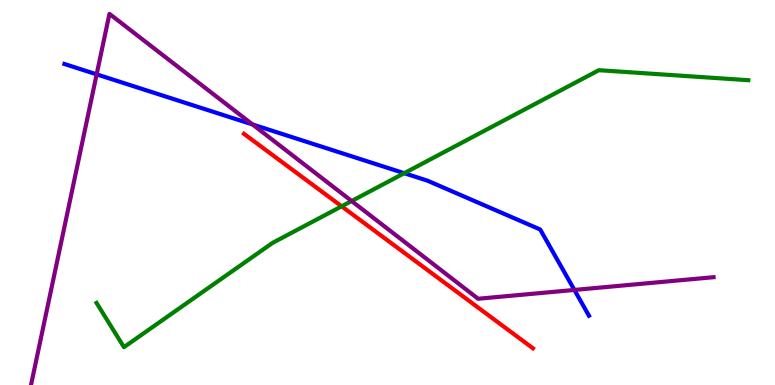[{'lines': ['blue', 'red'], 'intersections': []}, {'lines': ['green', 'red'], 'intersections': [{'x': 4.41, 'y': 4.64}]}, {'lines': ['purple', 'red'], 'intersections': []}, {'lines': ['blue', 'green'], 'intersections': [{'x': 5.22, 'y': 5.5}]}, {'lines': ['blue', 'purple'], 'intersections': [{'x': 1.25, 'y': 8.07}, {'x': 3.26, 'y': 6.77}, {'x': 7.41, 'y': 2.47}]}, {'lines': ['green', 'purple'], 'intersections': [{'x': 4.54, 'y': 4.78}]}]